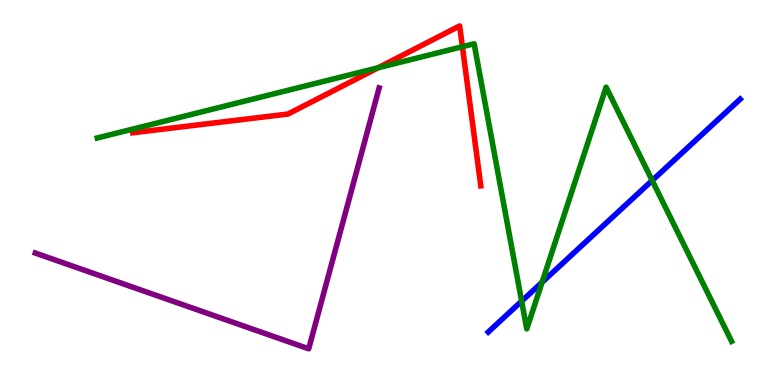[{'lines': ['blue', 'red'], 'intersections': []}, {'lines': ['green', 'red'], 'intersections': [{'x': 4.88, 'y': 8.24}, {'x': 5.97, 'y': 8.79}]}, {'lines': ['purple', 'red'], 'intersections': []}, {'lines': ['blue', 'green'], 'intersections': [{'x': 6.73, 'y': 2.18}, {'x': 6.99, 'y': 2.67}, {'x': 8.42, 'y': 5.31}]}, {'lines': ['blue', 'purple'], 'intersections': []}, {'lines': ['green', 'purple'], 'intersections': []}]